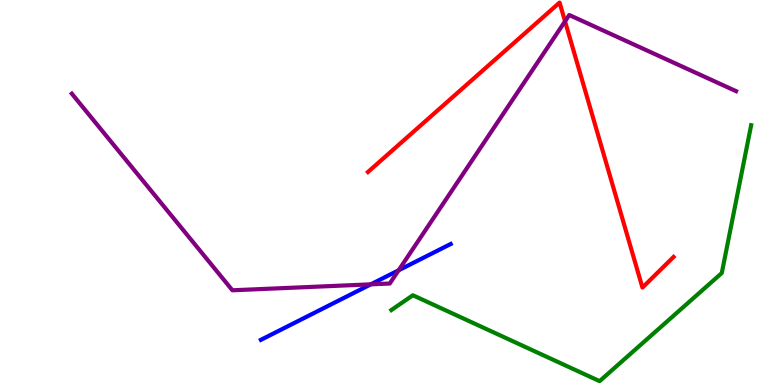[{'lines': ['blue', 'red'], 'intersections': []}, {'lines': ['green', 'red'], 'intersections': []}, {'lines': ['purple', 'red'], 'intersections': [{'x': 7.29, 'y': 9.45}]}, {'lines': ['blue', 'green'], 'intersections': []}, {'lines': ['blue', 'purple'], 'intersections': [{'x': 4.78, 'y': 2.61}, {'x': 5.14, 'y': 2.98}]}, {'lines': ['green', 'purple'], 'intersections': []}]